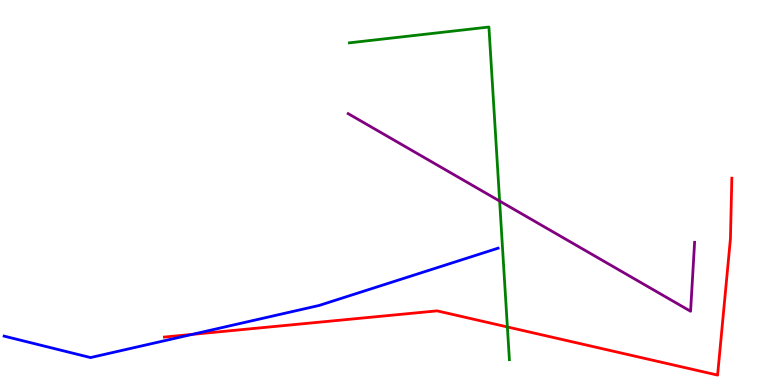[{'lines': ['blue', 'red'], 'intersections': [{'x': 2.48, 'y': 1.31}]}, {'lines': ['green', 'red'], 'intersections': [{'x': 6.55, 'y': 1.51}]}, {'lines': ['purple', 'red'], 'intersections': []}, {'lines': ['blue', 'green'], 'intersections': []}, {'lines': ['blue', 'purple'], 'intersections': []}, {'lines': ['green', 'purple'], 'intersections': [{'x': 6.45, 'y': 4.78}]}]